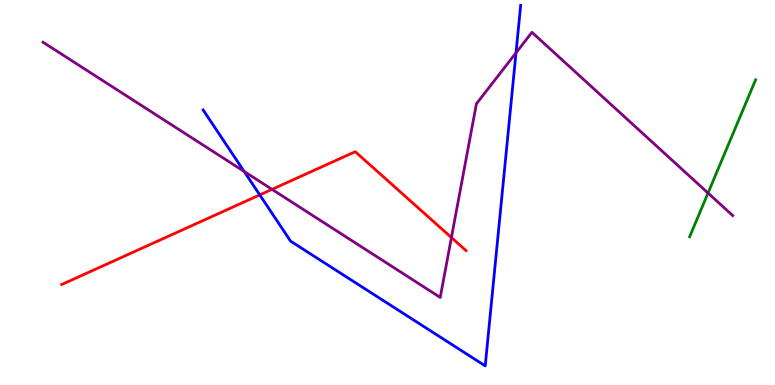[{'lines': ['blue', 'red'], 'intersections': [{'x': 3.35, 'y': 4.94}]}, {'lines': ['green', 'red'], 'intersections': []}, {'lines': ['purple', 'red'], 'intersections': [{'x': 3.51, 'y': 5.08}, {'x': 5.82, 'y': 3.83}]}, {'lines': ['blue', 'green'], 'intersections': []}, {'lines': ['blue', 'purple'], 'intersections': [{'x': 3.15, 'y': 5.55}, {'x': 6.66, 'y': 8.63}]}, {'lines': ['green', 'purple'], 'intersections': [{'x': 9.14, 'y': 4.99}]}]